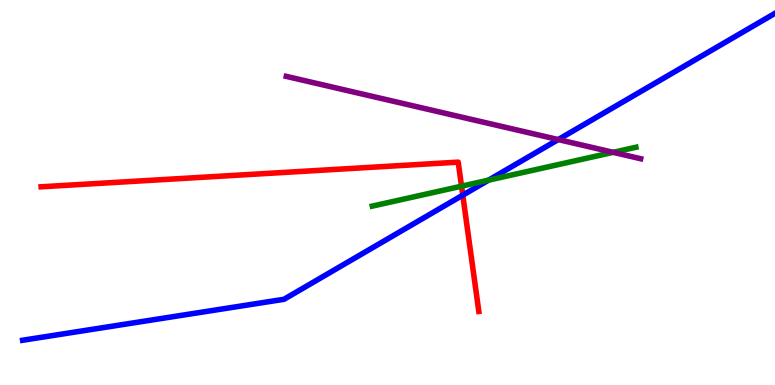[{'lines': ['blue', 'red'], 'intersections': [{'x': 5.97, 'y': 4.93}]}, {'lines': ['green', 'red'], 'intersections': [{'x': 5.96, 'y': 5.16}]}, {'lines': ['purple', 'red'], 'intersections': []}, {'lines': ['blue', 'green'], 'intersections': [{'x': 6.3, 'y': 5.32}]}, {'lines': ['blue', 'purple'], 'intersections': [{'x': 7.2, 'y': 6.37}]}, {'lines': ['green', 'purple'], 'intersections': [{'x': 7.91, 'y': 6.04}]}]